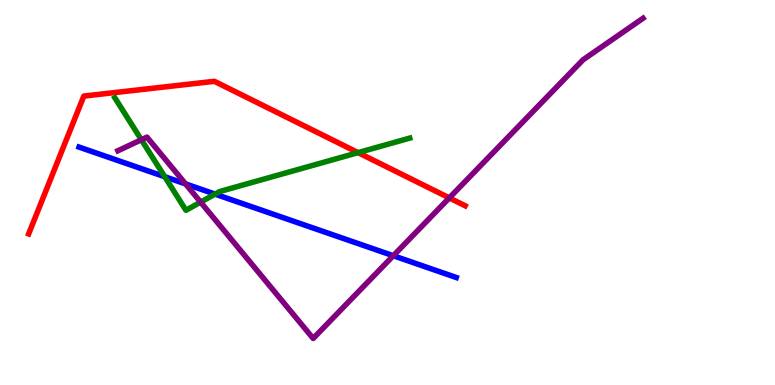[{'lines': ['blue', 'red'], 'intersections': []}, {'lines': ['green', 'red'], 'intersections': [{'x': 4.62, 'y': 6.04}]}, {'lines': ['purple', 'red'], 'intersections': [{'x': 5.8, 'y': 4.86}]}, {'lines': ['blue', 'green'], 'intersections': [{'x': 2.13, 'y': 5.41}, {'x': 2.77, 'y': 4.96}]}, {'lines': ['blue', 'purple'], 'intersections': [{'x': 2.39, 'y': 5.22}, {'x': 5.07, 'y': 3.36}]}, {'lines': ['green', 'purple'], 'intersections': [{'x': 1.82, 'y': 6.37}, {'x': 2.59, 'y': 4.75}]}]